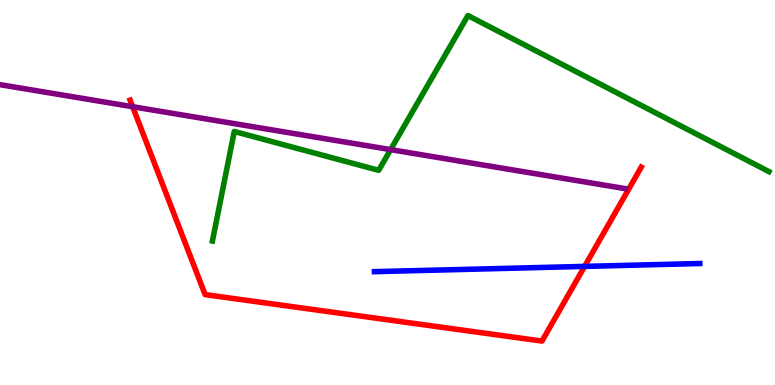[{'lines': ['blue', 'red'], 'intersections': [{'x': 7.54, 'y': 3.08}]}, {'lines': ['green', 'red'], 'intersections': []}, {'lines': ['purple', 'red'], 'intersections': [{'x': 1.71, 'y': 7.23}]}, {'lines': ['blue', 'green'], 'intersections': []}, {'lines': ['blue', 'purple'], 'intersections': []}, {'lines': ['green', 'purple'], 'intersections': [{'x': 5.04, 'y': 6.11}]}]